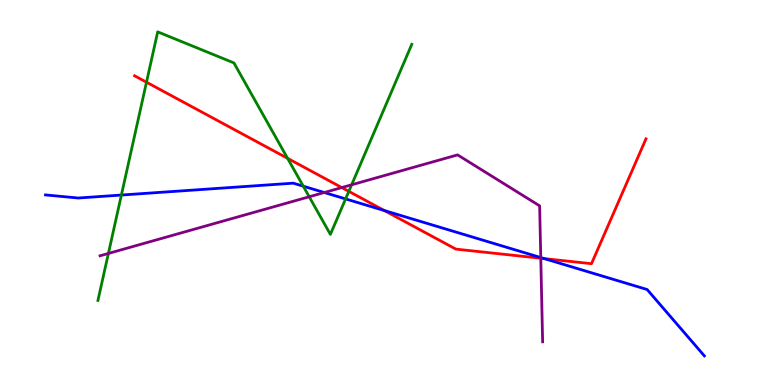[{'lines': ['blue', 'red'], 'intersections': [{'x': 4.96, 'y': 4.53}, {'x': 7.02, 'y': 3.28}]}, {'lines': ['green', 'red'], 'intersections': [{'x': 1.89, 'y': 7.86}, {'x': 3.71, 'y': 5.89}, {'x': 4.5, 'y': 5.03}]}, {'lines': ['purple', 'red'], 'intersections': [{'x': 4.41, 'y': 5.13}, {'x': 6.98, 'y': 3.29}]}, {'lines': ['blue', 'green'], 'intersections': [{'x': 1.57, 'y': 4.93}, {'x': 3.91, 'y': 5.16}, {'x': 4.46, 'y': 4.83}]}, {'lines': ['blue', 'purple'], 'intersections': [{'x': 4.18, 'y': 5.0}, {'x': 6.98, 'y': 3.31}]}, {'lines': ['green', 'purple'], 'intersections': [{'x': 1.4, 'y': 3.42}, {'x': 3.99, 'y': 4.89}, {'x': 4.54, 'y': 5.2}]}]